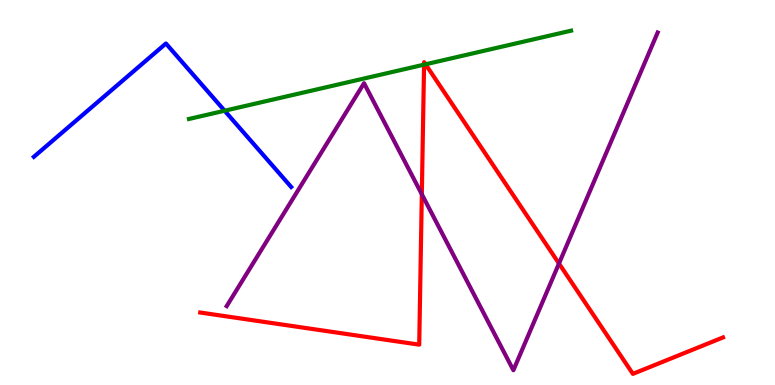[{'lines': ['blue', 'red'], 'intersections': []}, {'lines': ['green', 'red'], 'intersections': [{'x': 5.47, 'y': 8.32}, {'x': 5.49, 'y': 8.33}]}, {'lines': ['purple', 'red'], 'intersections': [{'x': 5.44, 'y': 4.95}, {'x': 7.21, 'y': 3.16}]}, {'lines': ['blue', 'green'], 'intersections': [{'x': 2.9, 'y': 7.12}]}, {'lines': ['blue', 'purple'], 'intersections': []}, {'lines': ['green', 'purple'], 'intersections': []}]